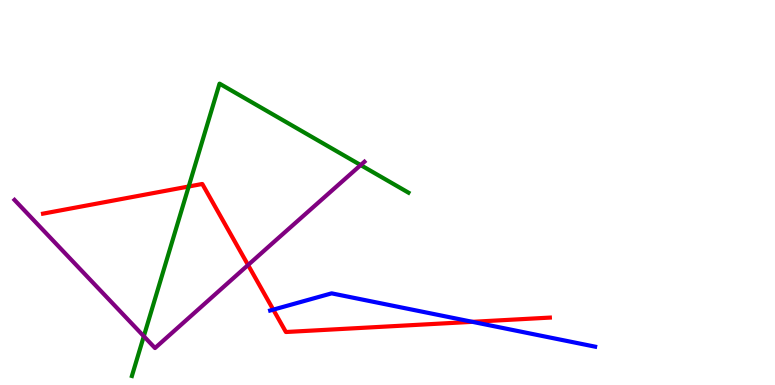[{'lines': ['blue', 'red'], 'intersections': [{'x': 3.53, 'y': 1.96}, {'x': 6.1, 'y': 1.64}]}, {'lines': ['green', 'red'], 'intersections': [{'x': 2.43, 'y': 5.16}]}, {'lines': ['purple', 'red'], 'intersections': [{'x': 3.2, 'y': 3.12}]}, {'lines': ['blue', 'green'], 'intersections': []}, {'lines': ['blue', 'purple'], 'intersections': []}, {'lines': ['green', 'purple'], 'intersections': [{'x': 1.86, 'y': 1.27}, {'x': 4.65, 'y': 5.71}]}]